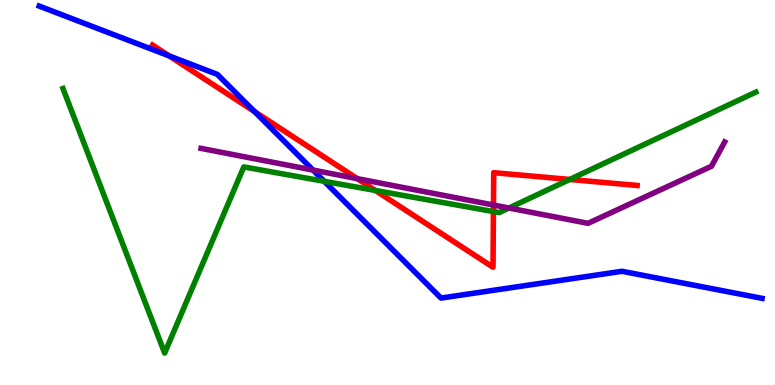[{'lines': ['blue', 'red'], 'intersections': [{'x': 2.18, 'y': 8.55}, {'x': 3.28, 'y': 7.1}]}, {'lines': ['green', 'red'], 'intersections': [{'x': 4.84, 'y': 5.05}, {'x': 6.37, 'y': 4.5}, {'x': 7.35, 'y': 5.34}]}, {'lines': ['purple', 'red'], 'intersections': [{'x': 4.61, 'y': 5.36}, {'x': 6.37, 'y': 4.67}]}, {'lines': ['blue', 'green'], 'intersections': [{'x': 4.18, 'y': 5.29}]}, {'lines': ['blue', 'purple'], 'intersections': [{'x': 4.04, 'y': 5.58}]}, {'lines': ['green', 'purple'], 'intersections': [{'x': 6.57, 'y': 4.6}]}]